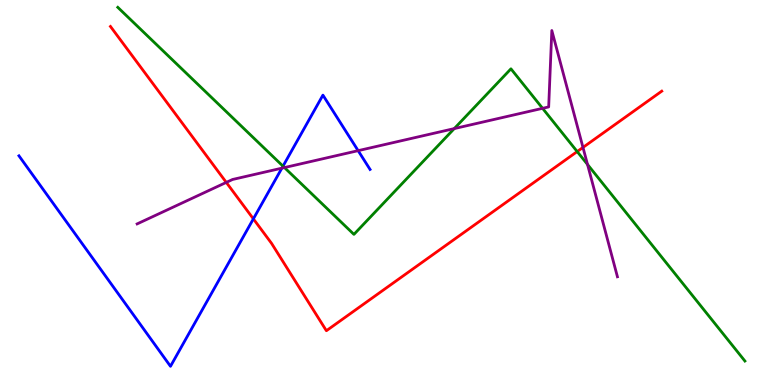[{'lines': ['blue', 'red'], 'intersections': [{'x': 3.27, 'y': 4.32}]}, {'lines': ['green', 'red'], 'intersections': [{'x': 7.45, 'y': 6.06}]}, {'lines': ['purple', 'red'], 'intersections': [{'x': 2.92, 'y': 5.26}, {'x': 7.52, 'y': 6.17}]}, {'lines': ['blue', 'green'], 'intersections': [{'x': 3.65, 'y': 5.68}]}, {'lines': ['blue', 'purple'], 'intersections': [{'x': 3.64, 'y': 5.63}, {'x': 4.62, 'y': 6.09}]}, {'lines': ['green', 'purple'], 'intersections': [{'x': 3.67, 'y': 5.65}, {'x': 5.86, 'y': 6.66}, {'x': 7.0, 'y': 7.19}, {'x': 7.58, 'y': 5.73}]}]